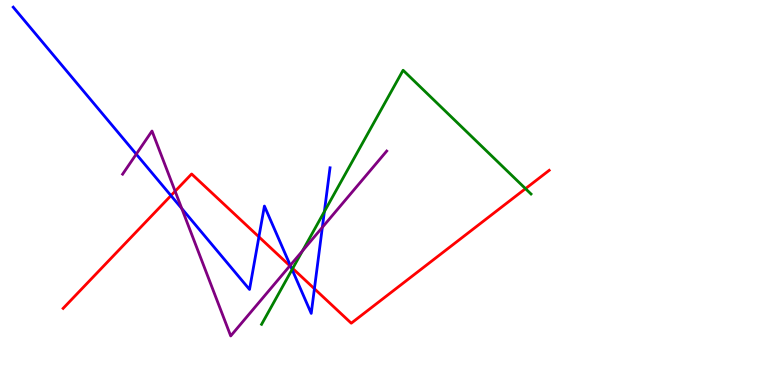[{'lines': ['blue', 'red'], 'intersections': [{'x': 2.21, 'y': 4.92}, {'x': 3.34, 'y': 3.85}, {'x': 3.75, 'y': 3.07}, {'x': 4.06, 'y': 2.5}]}, {'lines': ['green', 'red'], 'intersections': [{'x': 3.78, 'y': 3.03}, {'x': 6.78, 'y': 5.1}]}, {'lines': ['purple', 'red'], 'intersections': [{'x': 2.26, 'y': 5.03}, {'x': 3.74, 'y': 3.1}]}, {'lines': ['blue', 'green'], 'intersections': [{'x': 3.77, 'y': 3.0}, {'x': 4.19, 'y': 4.5}]}, {'lines': ['blue', 'purple'], 'intersections': [{'x': 1.76, 'y': 6.0}, {'x': 2.35, 'y': 4.58}, {'x': 3.75, 'y': 3.11}, {'x': 4.16, 'y': 4.09}]}, {'lines': ['green', 'purple'], 'intersections': [{'x': 3.9, 'y': 3.48}]}]